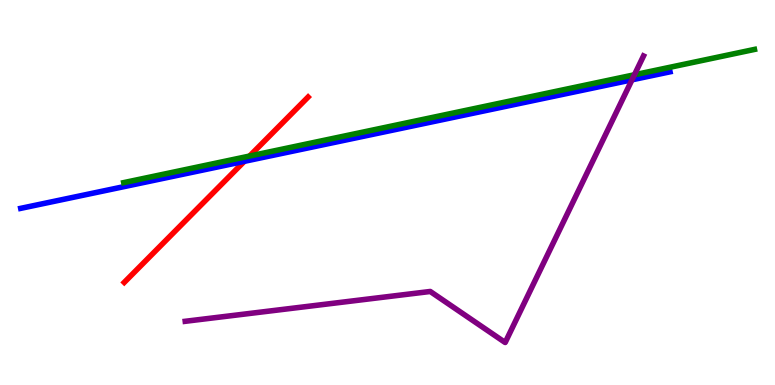[{'lines': ['blue', 'red'], 'intersections': [{'x': 3.15, 'y': 5.81}]}, {'lines': ['green', 'red'], 'intersections': [{'x': 3.22, 'y': 5.95}]}, {'lines': ['purple', 'red'], 'intersections': []}, {'lines': ['blue', 'green'], 'intersections': []}, {'lines': ['blue', 'purple'], 'intersections': [{'x': 8.15, 'y': 7.93}]}, {'lines': ['green', 'purple'], 'intersections': [{'x': 8.19, 'y': 8.06}]}]